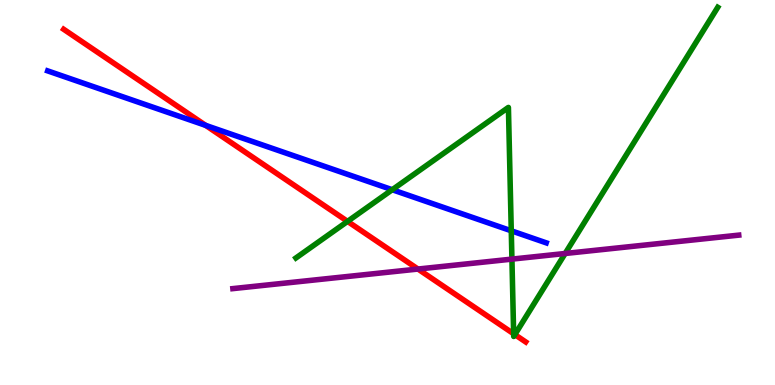[{'lines': ['blue', 'red'], 'intersections': [{'x': 2.65, 'y': 6.74}]}, {'lines': ['green', 'red'], 'intersections': [{'x': 4.48, 'y': 4.25}, {'x': 6.63, 'y': 1.33}, {'x': 6.64, 'y': 1.31}]}, {'lines': ['purple', 'red'], 'intersections': [{'x': 5.39, 'y': 3.01}]}, {'lines': ['blue', 'green'], 'intersections': [{'x': 5.06, 'y': 5.07}, {'x': 6.6, 'y': 4.01}]}, {'lines': ['blue', 'purple'], 'intersections': []}, {'lines': ['green', 'purple'], 'intersections': [{'x': 6.61, 'y': 3.27}, {'x': 7.29, 'y': 3.42}]}]